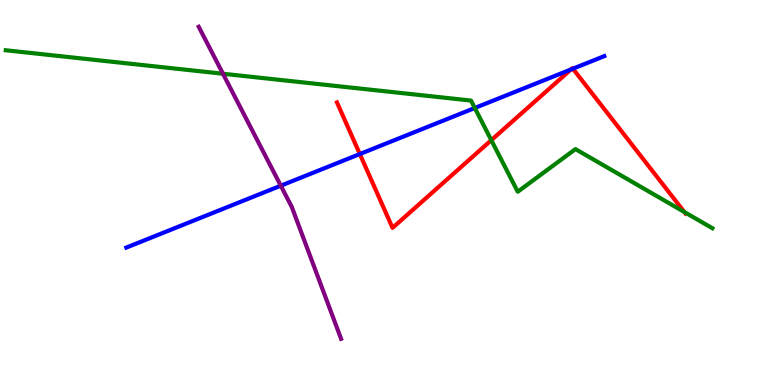[{'lines': ['blue', 'red'], 'intersections': [{'x': 4.64, 'y': 6.0}, {'x': 7.37, 'y': 8.19}, {'x': 7.39, 'y': 8.22}]}, {'lines': ['green', 'red'], 'intersections': [{'x': 6.34, 'y': 6.36}, {'x': 8.83, 'y': 4.49}]}, {'lines': ['purple', 'red'], 'intersections': []}, {'lines': ['blue', 'green'], 'intersections': [{'x': 6.13, 'y': 7.2}]}, {'lines': ['blue', 'purple'], 'intersections': [{'x': 3.62, 'y': 5.18}]}, {'lines': ['green', 'purple'], 'intersections': [{'x': 2.88, 'y': 8.08}]}]